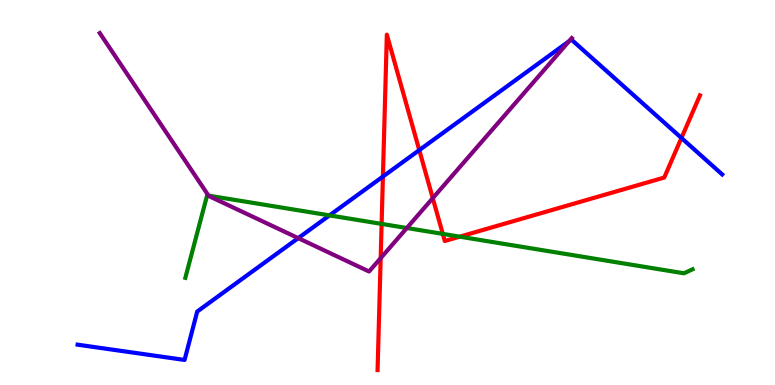[{'lines': ['blue', 'red'], 'intersections': [{'x': 4.94, 'y': 5.41}, {'x': 5.41, 'y': 6.1}, {'x': 8.79, 'y': 6.42}]}, {'lines': ['green', 'red'], 'intersections': [{'x': 4.92, 'y': 4.18}, {'x': 5.71, 'y': 3.92}, {'x': 5.93, 'y': 3.85}]}, {'lines': ['purple', 'red'], 'intersections': [{'x': 4.91, 'y': 3.3}, {'x': 5.58, 'y': 4.85}]}, {'lines': ['blue', 'green'], 'intersections': [{'x': 4.25, 'y': 4.41}]}, {'lines': ['blue', 'purple'], 'intersections': [{'x': 3.85, 'y': 3.81}, {'x': 7.34, 'y': 8.93}]}, {'lines': ['green', 'purple'], 'intersections': [{'x': 2.69, 'y': 4.92}, {'x': 5.25, 'y': 4.08}]}]